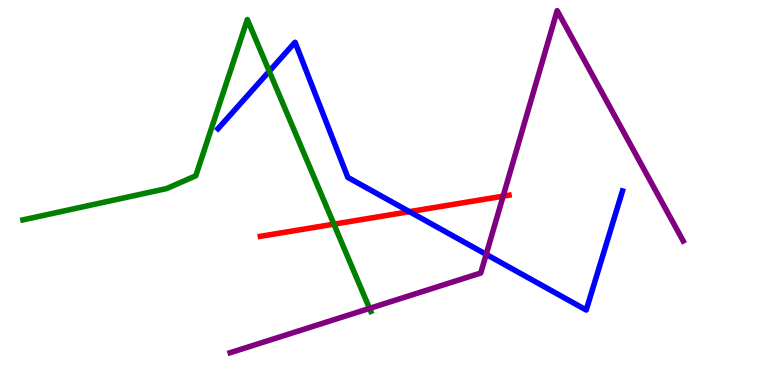[{'lines': ['blue', 'red'], 'intersections': [{'x': 5.28, 'y': 4.5}]}, {'lines': ['green', 'red'], 'intersections': [{'x': 4.31, 'y': 4.18}]}, {'lines': ['purple', 'red'], 'intersections': [{'x': 6.49, 'y': 4.91}]}, {'lines': ['blue', 'green'], 'intersections': [{'x': 3.47, 'y': 8.15}]}, {'lines': ['blue', 'purple'], 'intersections': [{'x': 6.27, 'y': 3.39}]}, {'lines': ['green', 'purple'], 'intersections': [{'x': 4.77, 'y': 1.99}]}]